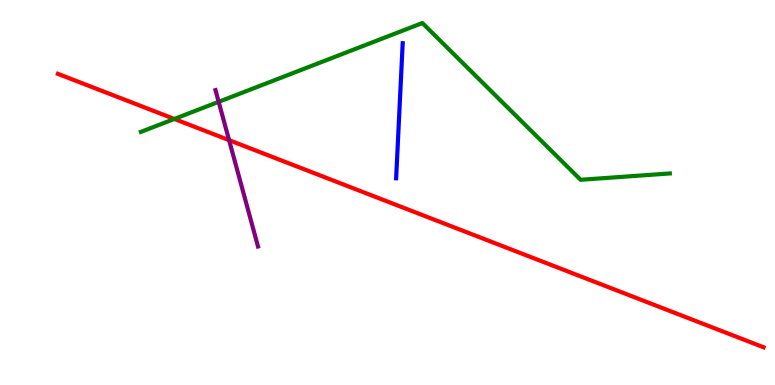[{'lines': ['blue', 'red'], 'intersections': []}, {'lines': ['green', 'red'], 'intersections': [{'x': 2.25, 'y': 6.91}]}, {'lines': ['purple', 'red'], 'intersections': [{'x': 2.96, 'y': 6.36}]}, {'lines': ['blue', 'green'], 'intersections': []}, {'lines': ['blue', 'purple'], 'intersections': []}, {'lines': ['green', 'purple'], 'intersections': [{'x': 2.82, 'y': 7.36}]}]